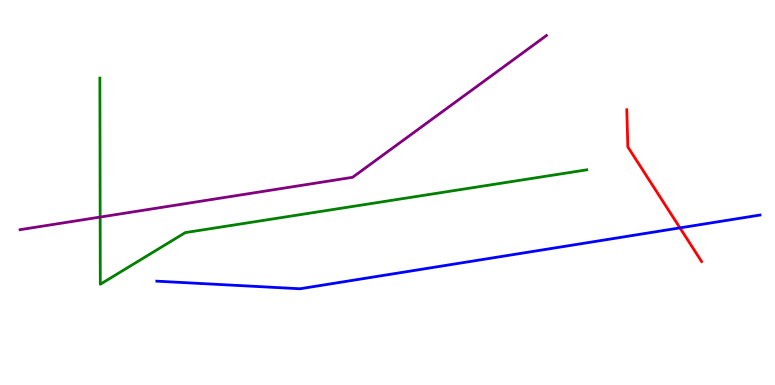[{'lines': ['blue', 'red'], 'intersections': [{'x': 8.77, 'y': 4.08}]}, {'lines': ['green', 'red'], 'intersections': []}, {'lines': ['purple', 'red'], 'intersections': []}, {'lines': ['blue', 'green'], 'intersections': []}, {'lines': ['blue', 'purple'], 'intersections': []}, {'lines': ['green', 'purple'], 'intersections': [{'x': 1.29, 'y': 4.36}]}]